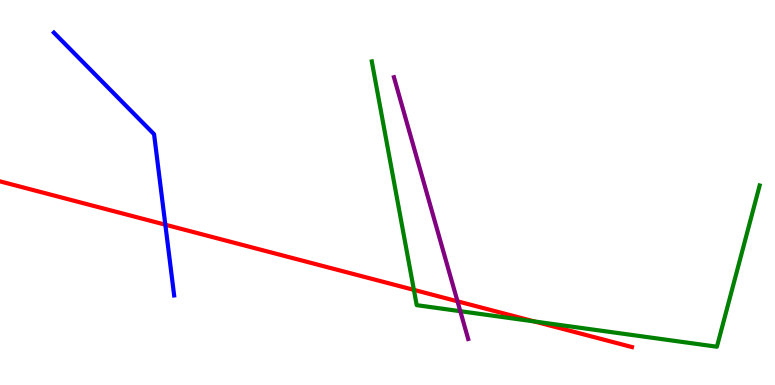[{'lines': ['blue', 'red'], 'intersections': [{'x': 2.13, 'y': 4.16}]}, {'lines': ['green', 'red'], 'intersections': [{'x': 5.34, 'y': 2.47}, {'x': 6.89, 'y': 1.65}]}, {'lines': ['purple', 'red'], 'intersections': [{'x': 5.9, 'y': 2.17}]}, {'lines': ['blue', 'green'], 'intersections': []}, {'lines': ['blue', 'purple'], 'intersections': []}, {'lines': ['green', 'purple'], 'intersections': [{'x': 5.94, 'y': 1.92}]}]